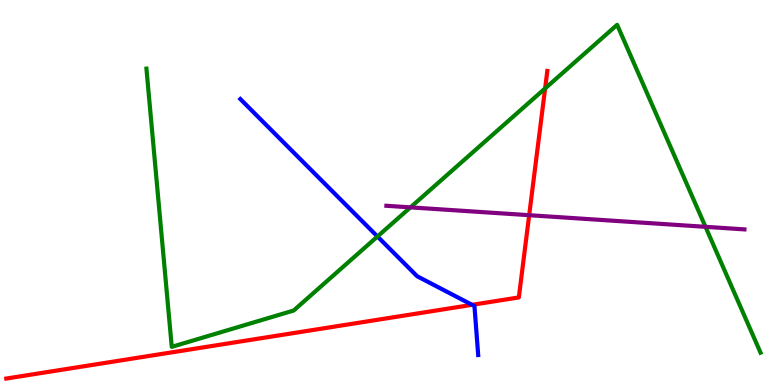[{'lines': ['blue', 'red'], 'intersections': [{'x': 6.09, 'y': 2.08}]}, {'lines': ['green', 'red'], 'intersections': [{'x': 7.03, 'y': 7.7}]}, {'lines': ['purple', 'red'], 'intersections': [{'x': 6.83, 'y': 4.41}]}, {'lines': ['blue', 'green'], 'intersections': [{'x': 4.87, 'y': 3.86}]}, {'lines': ['blue', 'purple'], 'intersections': []}, {'lines': ['green', 'purple'], 'intersections': [{'x': 5.3, 'y': 4.61}, {'x': 9.1, 'y': 4.11}]}]